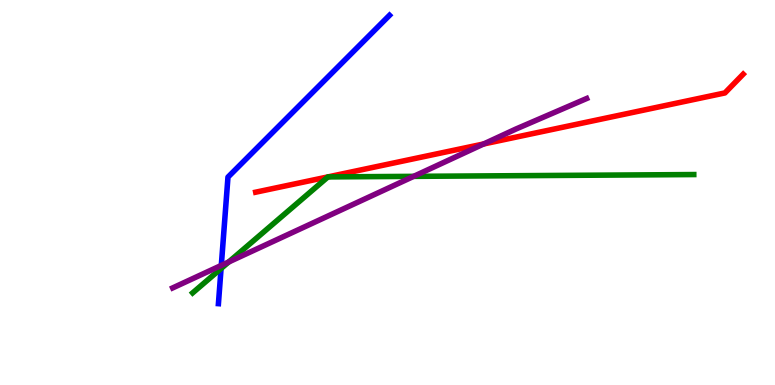[{'lines': ['blue', 'red'], 'intersections': []}, {'lines': ['green', 'red'], 'intersections': []}, {'lines': ['purple', 'red'], 'intersections': [{'x': 6.24, 'y': 6.26}]}, {'lines': ['blue', 'green'], 'intersections': [{'x': 2.85, 'y': 3.03}]}, {'lines': ['blue', 'purple'], 'intersections': [{'x': 2.86, 'y': 3.11}]}, {'lines': ['green', 'purple'], 'intersections': [{'x': 2.95, 'y': 3.2}, {'x': 5.34, 'y': 5.42}]}]